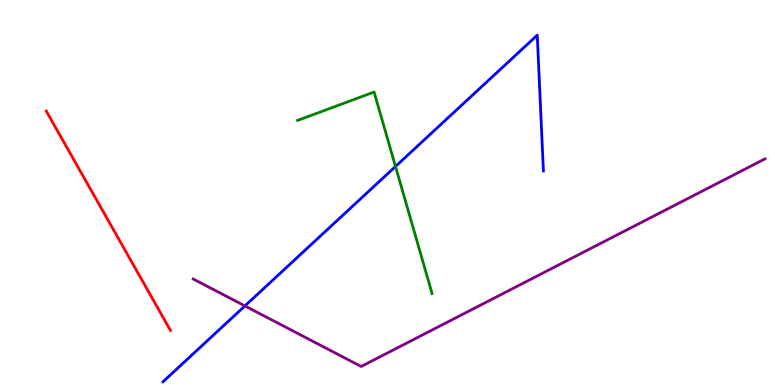[{'lines': ['blue', 'red'], 'intersections': []}, {'lines': ['green', 'red'], 'intersections': []}, {'lines': ['purple', 'red'], 'intersections': []}, {'lines': ['blue', 'green'], 'intersections': [{'x': 5.1, 'y': 5.68}]}, {'lines': ['blue', 'purple'], 'intersections': [{'x': 3.16, 'y': 2.05}]}, {'lines': ['green', 'purple'], 'intersections': []}]